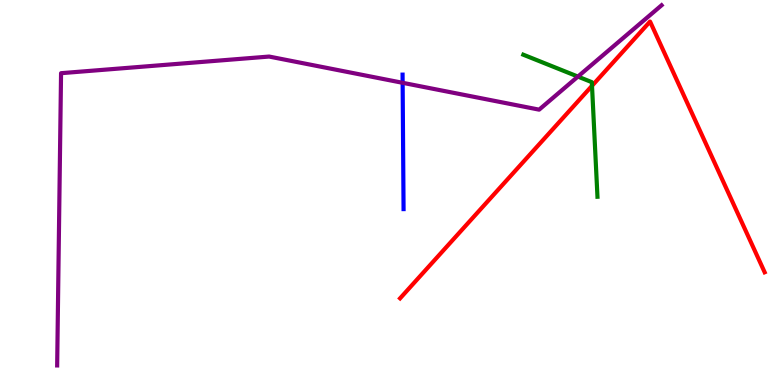[{'lines': ['blue', 'red'], 'intersections': []}, {'lines': ['green', 'red'], 'intersections': [{'x': 7.64, 'y': 7.77}]}, {'lines': ['purple', 'red'], 'intersections': []}, {'lines': ['blue', 'green'], 'intersections': []}, {'lines': ['blue', 'purple'], 'intersections': [{'x': 5.2, 'y': 7.85}]}, {'lines': ['green', 'purple'], 'intersections': [{'x': 7.46, 'y': 8.01}]}]